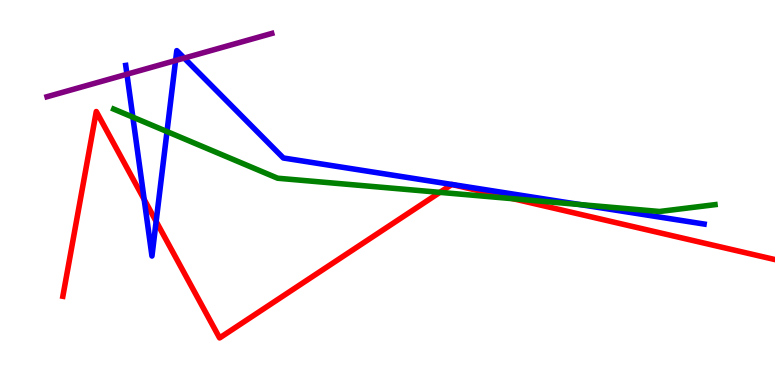[{'lines': ['blue', 'red'], 'intersections': [{'x': 1.86, 'y': 4.82}, {'x': 2.01, 'y': 4.25}]}, {'lines': ['green', 'red'], 'intersections': [{'x': 5.68, 'y': 5.0}, {'x': 6.62, 'y': 4.84}]}, {'lines': ['purple', 'red'], 'intersections': []}, {'lines': ['blue', 'green'], 'intersections': [{'x': 1.71, 'y': 6.96}, {'x': 2.15, 'y': 6.58}, {'x': 7.48, 'y': 4.69}]}, {'lines': ['blue', 'purple'], 'intersections': [{'x': 1.64, 'y': 8.07}, {'x': 2.27, 'y': 8.43}, {'x': 2.38, 'y': 8.49}]}, {'lines': ['green', 'purple'], 'intersections': []}]